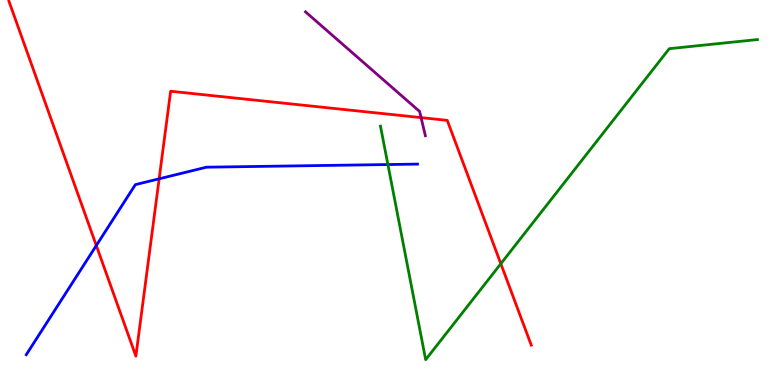[{'lines': ['blue', 'red'], 'intersections': [{'x': 1.24, 'y': 3.62}, {'x': 2.05, 'y': 5.36}]}, {'lines': ['green', 'red'], 'intersections': [{'x': 6.46, 'y': 3.15}]}, {'lines': ['purple', 'red'], 'intersections': [{'x': 5.43, 'y': 6.95}]}, {'lines': ['blue', 'green'], 'intersections': [{'x': 5.01, 'y': 5.73}]}, {'lines': ['blue', 'purple'], 'intersections': []}, {'lines': ['green', 'purple'], 'intersections': []}]